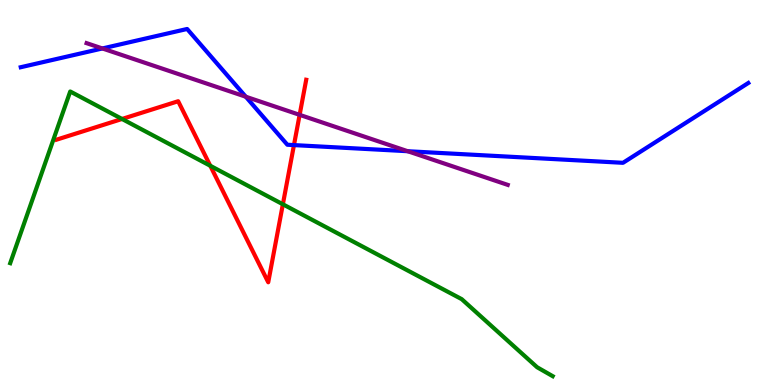[{'lines': ['blue', 'red'], 'intersections': [{'x': 3.79, 'y': 6.23}]}, {'lines': ['green', 'red'], 'intersections': [{'x': 1.57, 'y': 6.91}, {'x': 2.71, 'y': 5.69}, {'x': 3.65, 'y': 4.69}]}, {'lines': ['purple', 'red'], 'intersections': [{'x': 3.87, 'y': 7.02}]}, {'lines': ['blue', 'green'], 'intersections': []}, {'lines': ['blue', 'purple'], 'intersections': [{'x': 1.32, 'y': 8.74}, {'x': 3.17, 'y': 7.49}, {'x': 5.26, 'y': 6.07}]}, {'lines': ['green', 'purple'], 'intersections': []}]